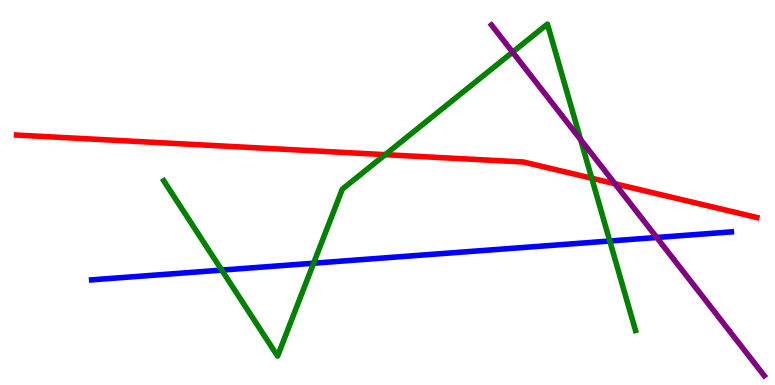[{'lines': ['blue', 'red'], 'intersections': []}, {'lines': ['green', 'red'], 'intersections': [{'x': 4.97, 'y': 5.98}, {'x': 7.64, 'y': 5.37}]}, {'lines': ['purple', 'red'], 'intersections': [{'x': 7.93, 'y': 5.23}]}, {'lines': ['blue', 'green'], 'intersections': [{'x': 2.86, 'y': 2.98}, {'x': 4.05, 'y': 3.16}, {'x': 7.87, 'y': 3.74}]}, {'lines': ['blue', 'purple'], 'intersections': [{'x': 8.47, 'y': 3.83}]}, {'lines': ['green', 'purple'], 'intersections': [{'x': 6.61, 'y': 8.65}, {'x': 7.49, 'y': 6.37}]}]